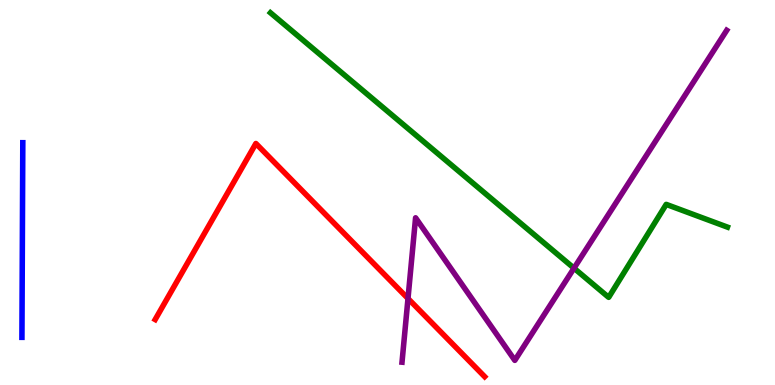[{'lines': ['blue', 'red'], 'intersections': []}, {'lines': ['green', 'red'], 'intersections': []}, {'lines': ['purple', 'red'], 'intersections': [{'x': 5.26, 'y': 2.25}]}, {'lines': ['blue', 'green'], 'intersections': []}, {'lines': ['blue', 'purple'], 'intersections': []}, {'lines': ['green', 'purple'], 'intersections': [{'x': 7.41, 'y': 3.03}]}]